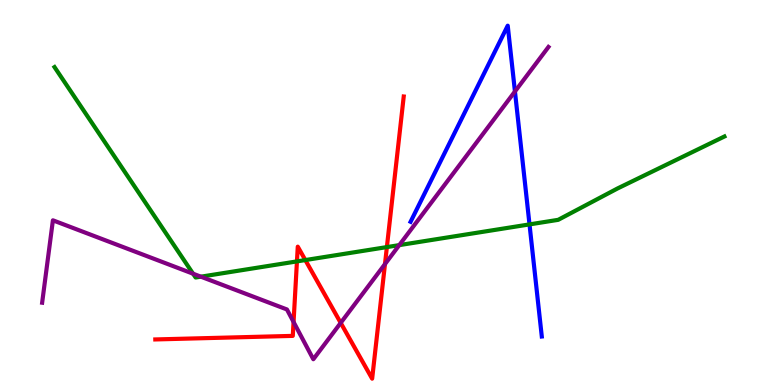[{'lines': ['blue', 'red'], 'intersections': []}, {'lines': ['green', 'red'], 'intersections': [{'x': 3.83, 'y': 3.21}, {'x': 3.94, 'y': 3.25}, {'x': 4.99, 'y': 3.58}]}, {'lines': ['purple', 'red'], 'intersections': [{'x': 3.79, 'y': 1.64}, {'x': 4.4, 'y': 1.61}, {'x': 4.97, 'y': 3.14}]}, {'lines': ['blue', 'green'], 'intersections': [{'x': 6.83, 'y': 4.17}]}, {'lines': ['blue', 'purple'], 'intersections': [{'x': 6.64, 'y': 7.62}]}, {'lines': ['green', 'purple'], 'intersections': [{'x': 2.49, 'y': 2.89}, {'x': 2.59, 'y': 2.81}, {'x': 5.15, 'y': 3.63}]}]